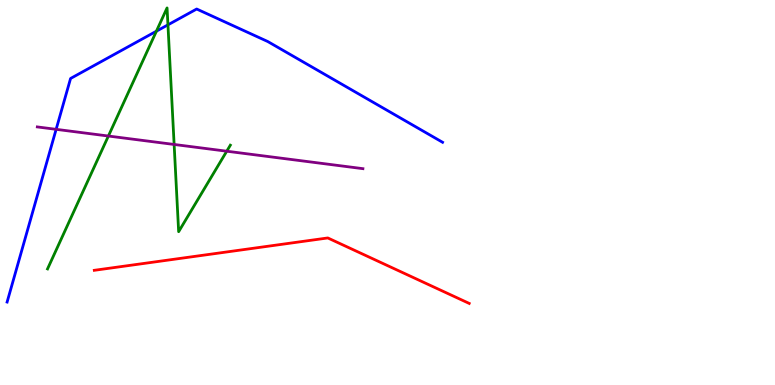[{'lines': ['blue', 'red'], 'intersections': []}, {'lines': ['green', 'red'], 'intersections': []}, {'lines': ['purple', 'red'], 'intersections': []}, {'lines': ['blue', 'green'], 'intersections': [{'x': 2.02, 'y': 9.19}, {'x': 2.17, 'y': 9.35}]}, {'lines': ['blue', 'purple'], 'intersections': [{'x': 0.724, 'y': 6.64}]}, {'lines': ['green', 'purple'], 'intersections': [{'x': 1.4, 'y': 6.47}, {'x': 2.25, 'y': 6.25}, {'x': 2.93, 'y': 6.07}]}]